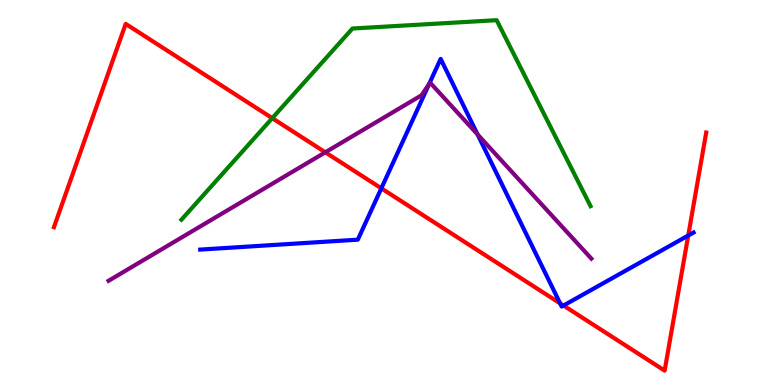[{'lines': ['blue', 'red'], 'intersections': [{'x': 4.92, 'y': 5.11}, {'x': 7.23, 'y': 2.12}, {'x': 7.27, 'y': 2.06}, {'x': 8.88, 'y': 3.88}]}, {'lines': ['green', 'red'], 'intersections': [{'x': 3.51, 'y': 6.93}]}, {'lines': ['purple', 'red'], 'intersections': [{'x': 4.2, 'y': 6.04}]}, {'lines': ['blue', 'green'], 'intersections': []}, {'lines': ['blue', 'purple'], 'intersections': [{'x': 5.54, 'y': 7.83}, {'x': 6.16, 'y': 6.51}]}, {'lines': ['green', 'purple'], 'intersections': []}]